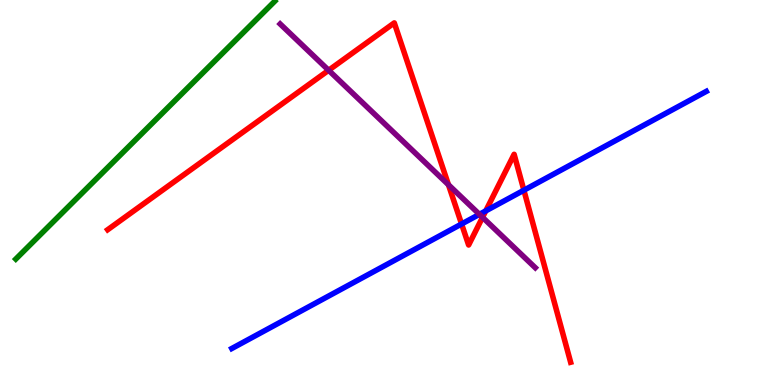[{'lines': ['blue', 'red'], 'intersections': [{'x': 5.96, 'y': 4.18}, {'x': 6.27, 'y': 4.52}, {'x': 6.76, 'y': 5.06}]}, {'lines': ['green', 'red'], 'intersections': []}, {'lines': ['purple', 'red'], 'intersections': [{'x': 4.24, 'y': 8.17}, {'x': 5.79, 'y': 5.2}, {'x': 6.23, 'y': 4.36}]}, {'lines': ['blue', 'green'], 'intersections': []}, {'lines': ['blue', 'purple'], 'intersections': [{'x': 6.19, 'y': 4.43}]}, {'lines': ['green', 'purple'], 'intersections': []}]